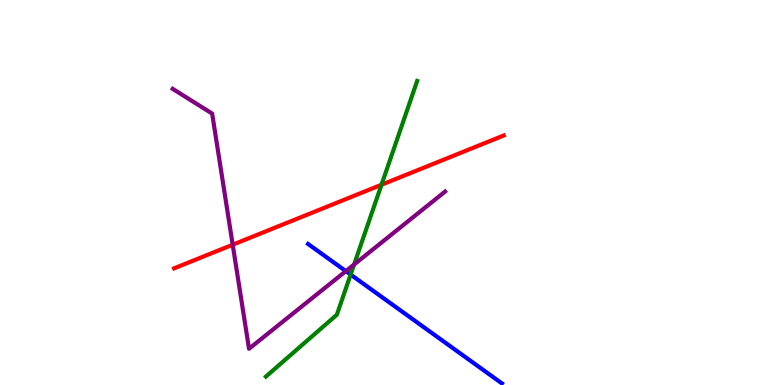[{'lines': ['blue', 'red'], 'intersections': []}, {'lines': ['green', 'red'], 'intersections': [{'x': 4.92, 'y': 5.2}]}, {'lines': ['purple', 'red'], 'intersections': [{'x': 3.0, 'y': 3.64}]}, {'lines': ['blue', 'green'], 'intersections': [{'x': 4.52, 'y': 2.87}]}, {'lines': ['blue', 'purple'], 'intersections': [{'x': 4.46, 'y': 2.96}]}, {'lines': ['green', 'purple'], 'intersections': [{'x': 4.57, 'y': 3.13}]}]